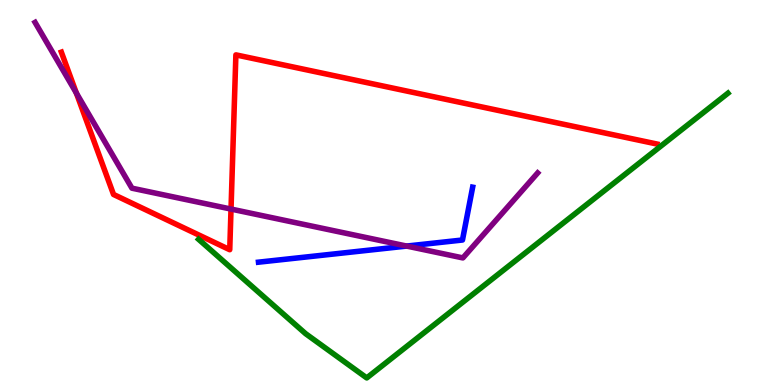[{'lines': ['blue', 'red'], 'intersections': []}, {'lines': ['green', 'red'], 'intersections': []}, {'lines': ['purple', 'red'], 'intersections': [{'x': 0.985, 'y': 7.58}, {'x': 2.98, 'y': 4.57}]}, {'lines': ['blue', 'green'], 'intersections': []}, {'lines': ['blue', 'purple'], 'intersections': [{'x': 5.25, 'y': 3.61}]}, {'lines': ['green', 'purple'], 'intersections': []}]